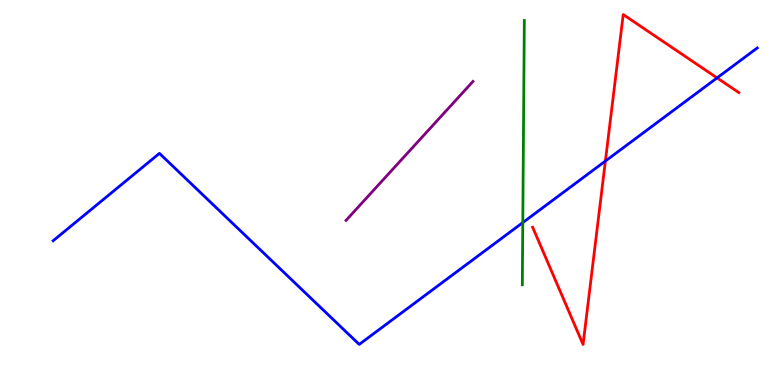[{'lines': ['blue', 'red'], 'intersections': [{'x': 7.81, 'y': 5.82}, {'x': 9.25, 'y': 7.98}]}, {'lines': ['green', 'red'], 'intersections': []}, {'lines': ['purple', 'red'], 'intersections': []}, {'lines': ['blue', 'green'], 'intersections': [{'x': 6.75, 'y': 4.22}]}, {'lines': ['blue', 'purple'], 'intersections': []}, {'lines': ['green', 'purple'], 'intersections': []}]